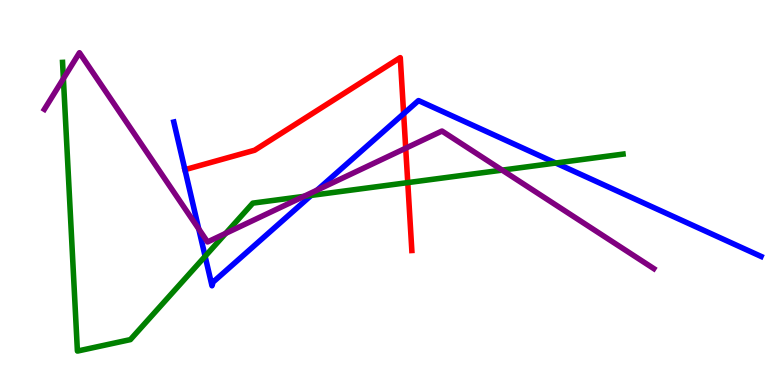[{'lines': ['blue', 'red'], 'intersections': [{'x': 5.21, 'y': 7.05}]}, {'lines': ['green', 'red'], 'intersections': [{'x': 5.26, 'y': 5.26}]}, {'lines': ['purple', 'red'], 'intersections': [{'x': 5.23, 'y': 6.15}]}, {'lines': ['blue', 'green'], 'intersections': [{'x': 2.65, 'y': 3.34}, {'x': 4.02, 'y': 4.92}, {'x': 7.17, 'y': 5.77}]}, {'lines': ['blue', 'purple'], 'intersections': [{'x': 2.56, 'y': 4.05}, {'x': 4.09, 'y': 5.06}]}, {'lines': ['green', 'purple'], 'intersections': [{'x': 0.818, 'y': 7.96}, {'x': 2.91, 'y': 3.94}, {'x': 3.92, 'y': 4.9}, {'x': 6.48, 'y': 5.58}]}]